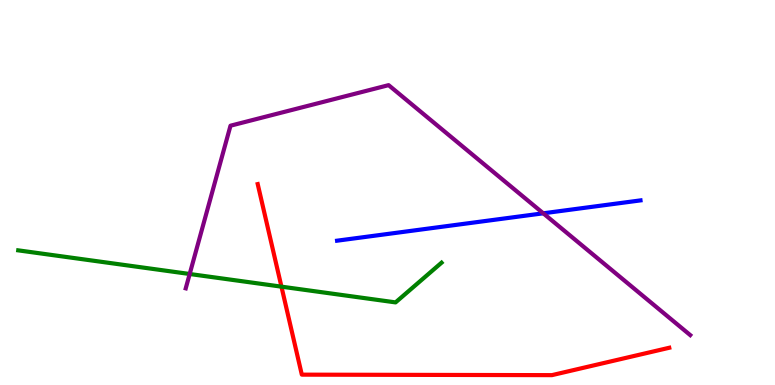[{'lines': ['blue', 'red'], 'intersections': []}, {'lines': ['green', 'red'], 'intersections': [{'x': 3.63, 'y': 2.55}]}, {'lines': ['purple', 'red'], 'intersections': []}, {'lines': ['blue', 'green'], 'intersections': []}, {'lines': ['blue', 'purple'], 'intersections': [{'x': 7.01, 'y': 4.46}]}, {'lines': ['green', 'purple'], 'intersections': [{'x': 2.45, 'y': 2.88}]}]